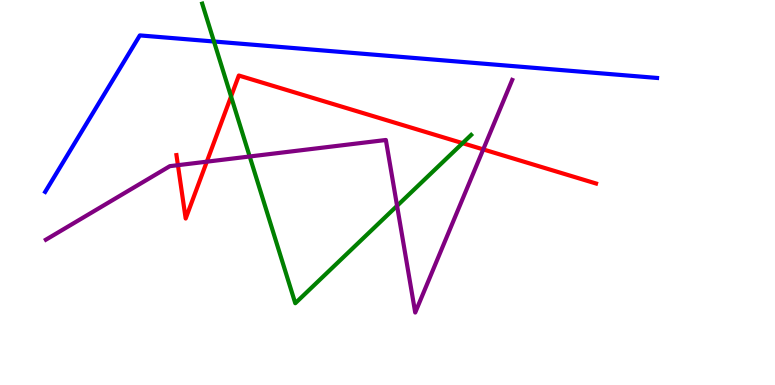[{'lines': ['blue', 'red'], 'intersections': []}, {'lines': ['green', 'red'], 'intersections': [{'x': 2.98, 'y': 7.49}, {'x': 5.97, 'y': 6.28}]}, {'lines': ['purple', 'red'], 'intersections': [{'x': 2.3, 'y': 5.71}, {'x': 2.67, 'y': 5.8}, {'x': 6.24, 'y': 6.12}]}, {'lines': ['blue', 'green'], 'intersections': [{'x': 2.76, 'y': 8.92}]}, {'lines': ['blue', 'purple'], 'intersections': []}, {'lines': ['green', 'purple'], 'intersections': [{'x': 3.22, 'y': 5.94}, {'x': 5.12, 'y': 4.65}]}]